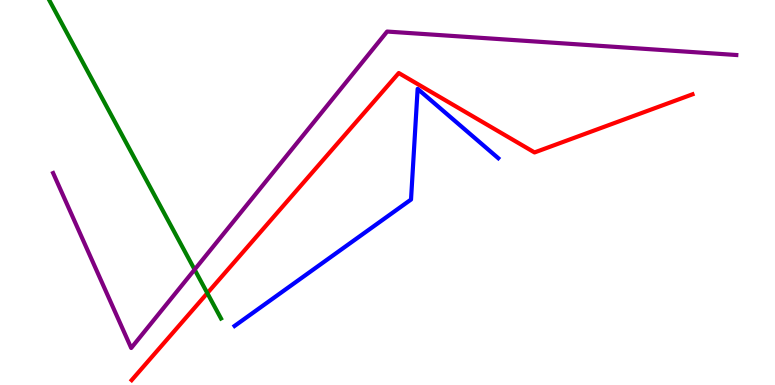[{'lines': ['blue', 'red'], 'intersections': []}, {'lines': ['green', 'red'], 'intersections': [{'x': 2.68, 'y': 2.39}]}, {'lines': ['purple', 'red'], 'intersections': []}, {'lines': ['blue', 'green'], 'intersections': []}, {'lines': ['blue', 'purple'], 'intersections': []}, {'lines': ['green', 'purple'], 'intersections': [{'x': 2.51, 'y': 3.0}]}]